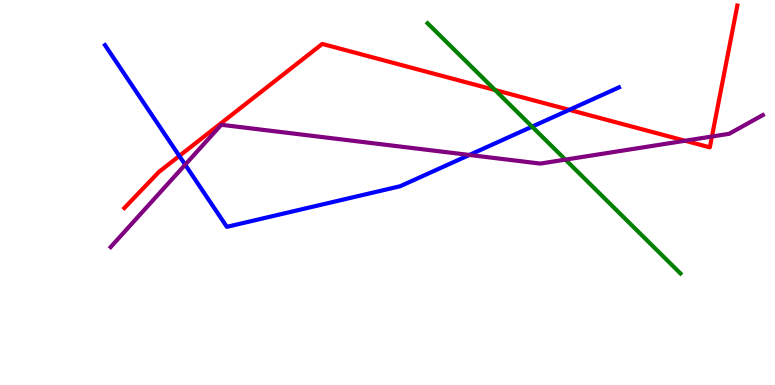[{'lines': ['blue', 'red'], 'intersections': [{'x': 2.31, 'y': 5.95}, {'x': 7.35, 'y': 7.15}]}, {'lines': ['green', 'red'], 'intersections': [{'x': 6.39, 'y': 7.66}]}, {'lines': ['purple', 'red'], 'intersections': [{'x': 8.84, 'y': 6.34}, {'x': 9.19, 'y': 6.45}]}, {'lines': ['blue', 'green'], 'intersections': [{'x': 6.87, 'y': 6.71}]}, {'lines': ['blue', 'purple'], 'intersections': [{'x': 2.39, 'y': 5.72}, {'x': 6.06, 'y': 5.97}]}, {'lines': ['green', 'purple'], 'intersections': [{'x': 7.3, 'y': 5.85}]}]